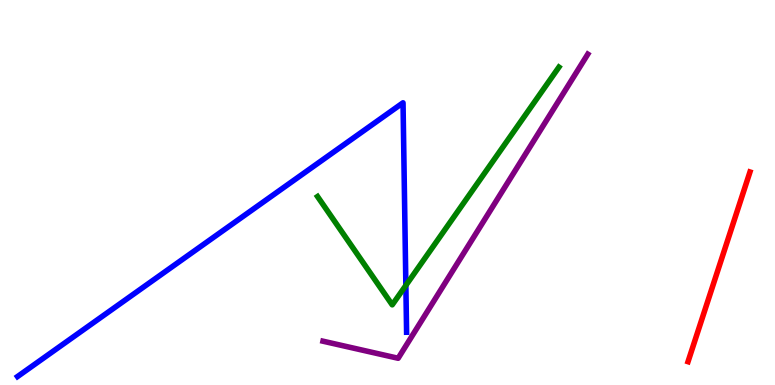[{'lines': ['blue', 'red'], 'intersections': []}, {'lines': ['green', 'red'], 'intersections': []}, {'lines': ['purple', 'red'], 'intersections': []}, {'lines': ['blue', 'green'], 'intersections': [{'x': 5.24, 'y': 2.59}]}, {'lines': ['blue', 'purple'], 'intersections': []}, {'lines': ['green', 'purple'], 'intersections': []}]